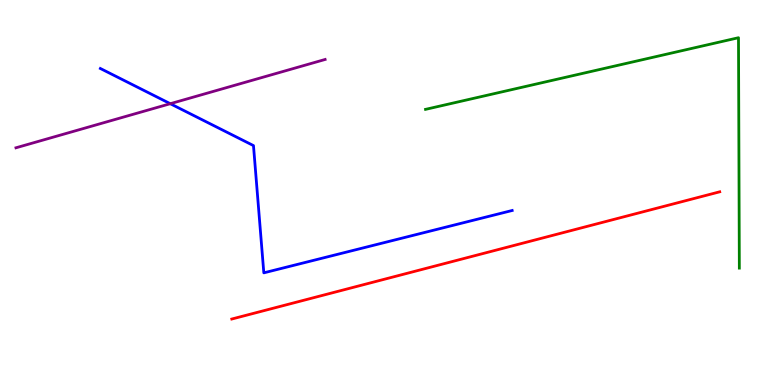[{'lines': ['blue', 'red'], 'intersections': []}, {'lines': ['green', 'red'], 'intersections': []}, {'lines': ['purple', 'red'], 'intersections': []}, {'lines': ['blue', 'green'], 'intersections': []}, {'lines': ['blue', 'purple'], 'intersections': [{'x': 2.2, 'y': 7.31}]}, {'lines': ['green', 'purple'], 'intersections': []}]